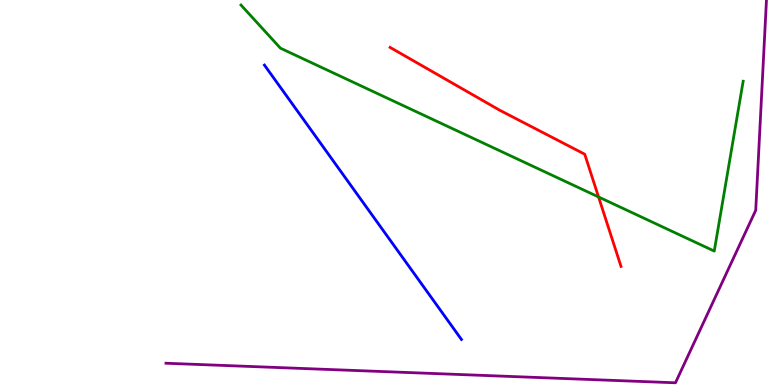[{'lines': ['blue', 'red'], 'intersections': []}, {'lines': ['green', 'red'], 'intersections': [{'x': 7.72, 'y': 4.88}]}, {'lines': ['purple', 'red'], 'intersections': []}, {'lines': ['blue', 'green'], 'intersections': []}, {'lines': ['blue', 'purple'], 'intersections': []}, {'lines': ['green', 'purple'], 'intersections': []}]